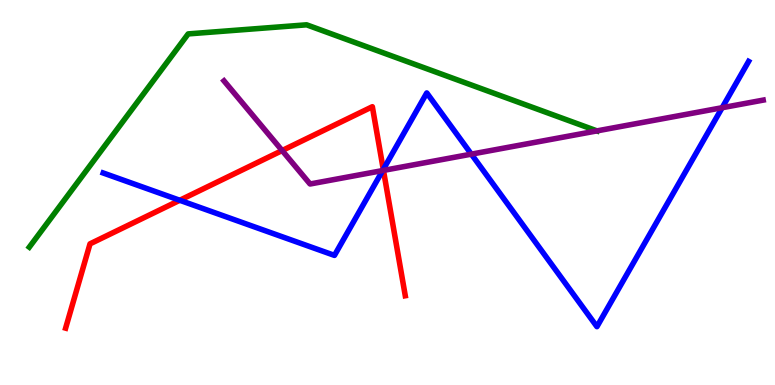[{'lines': ['blue', 'red'], 'intersections': [{'x': 2.32, 'y': 4.8}, {'x': 4.95, 'y': 5.6}]}, {'lines': ['green', 'red'], 'intersections': []}, {'lines': ['purple', 'red'], 'intersections': [{'x': 3.64, 'y': 6.09}, {'x': 4.95, 'y': 5.57}]}, {'lines': ['blue', 'green'], 'intersections': []}, {'lines': ['blue', 'purple'], 'intersections': [{'x': 4.94, 'y': 5.57}, {'x': 6.08, 'y': 6.0}, {'x': 9.32, 'y': 7.2}]}, {'lines': ['green', 'purple'], 'intersections': [{'x': 7.7, 'y': 6.6}]}]